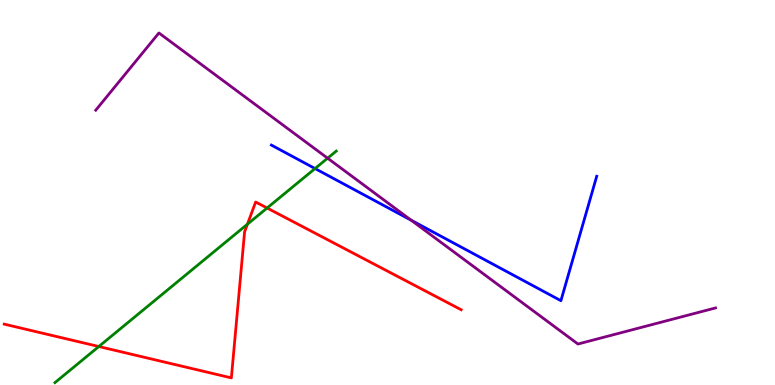[{'lines': ['blue', 'red'], 'intersections': []}, {'lines': ['green', 'red'], 'intersections': [{'x': 1.28, 'y': 0.999}, {'x': 3.19, 'y': 4.18}, {'x': 3.45, 'y': 4.6}]}, {'lines': ['purple', 'red'], 'intersections': []}, {'lines': ['blue', 'green'], 'intersections': [{'x': 4.07, 'y': 5.62}]}, {'lines': ['blue', 'purple'], 'intersections': [{'x': 5.31, 'y': 4.28}]}, {'lines': ['green', 'purple'], 'intersections': [{'x': 4.23, 'y': 5.89}]}]